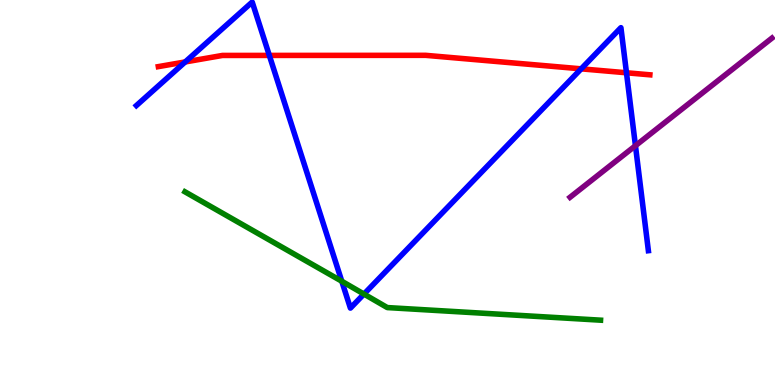[{'lines': ['blue', 'red'], 'intersections': [{'x': 2.39, 'y': 8.39}, {'x': 3.48, 'y': 8.56}, {'x': 7.5, 'y': 8.21}, {'x': 8.08, 'y': 8.11}]}, {'lines': ['green', 'red'], 'intersections': []}, {'lines': ['purple', 'red'], 'intersections': []}, {'lines': ['blue', 'green'], 'intersections': [{'x': 4.41, 'y': 2.7}, {'x': 4.7, 'y': 2.36}]}, {'lines': ['blue', 'purple'], 'intersections': [{'x': 8.2, 'y': 6.22}]}, {'lines': ['green', 'purple'], 'intersections': []}]